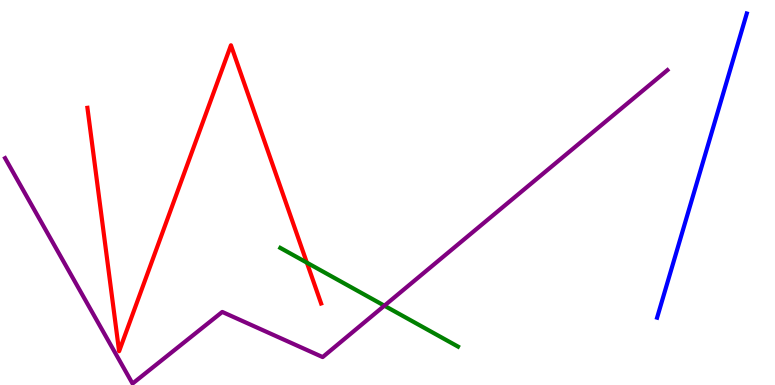[{'lines': ['blue', 'red'], 'intersections': []}, {'lines': ['green', 'red'], 'intersections': [{'x': 3.96, 'y': 3.18}]}, {'lines': ['purple', 'red'], 'intersections': []}, {'lines': ['blue', 'green'], 'intersections': []}, {'lines': ['blue', 'purple'], 'intersections': []}, {'lines': ['green', 'purple'], 'intersections': [{'x': 4.96, 'y': 2.06}]}]